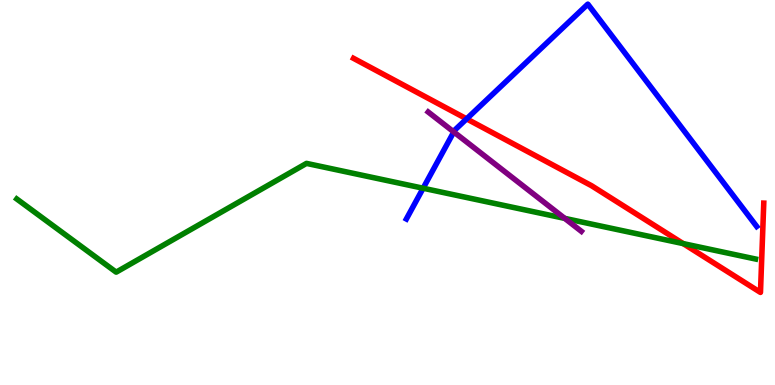[{'lines': ['blue', 'red'], 'intersections': [{'x': 6.02, 'y': 6.91}]}, {'lines': ['green', 'red'], 'intersections': [{'x': 8.82, 'y': 3.67}]}, {'lines': ['purple', 'red'], 'intersections': []}, {'lines': ['blue', 'green'], 'intersections': [{'x': 5.46, 'y': 5.11}]}, {'lines': ['blue', 'purple'], 'intersections': [{'x': 5.86, 'y': 6.57}]}, {'lines': ['green', 'purple'], 'intersections': [{'x': 7.29, 'y': 4.33}]}]